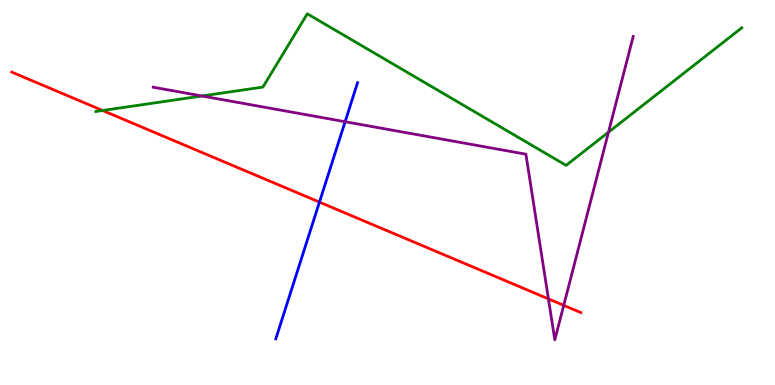[{'lines': ['blue', 'red'], 'intersections': [{'x': 4.12, 'y': 4.75}]}, {'lines': ['green', 'red'], 'intersections': [{'x': 1.32, 'y': 7.13}]}, {'lines': ['purple', 'red'], 'intersections': [{'x': 7.08, 'y': 2.24}, {'x': 7.27, 'y': 2.07}]}, {'lines': ['blue', 'green'], 'intersections': []}, {'lines': ['blue', 'purple'], 'intersections': [{'x': 4.45, 'y': 6.84}]}, {'lines': ['green', 'purple'], 'intersections': [{'x': 2.61, 'y': 7.51}, {'x': 7.85, 'y': 6.57}]}]